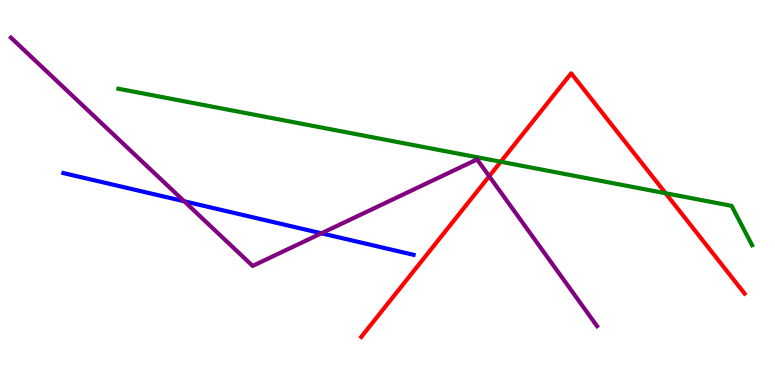[{'lines': ['blue', 'red'], 'intersections': []}, {'lines': ['green', 'red'], 'intersections': [{'x': 6.46, 'y': 5.8}, {'x': 8.59, 'y': 4.98}]}, {'lines': ['purple', 'red'], 'intersections': [{'x': 6.31, 'y': 5.42}]}, {'lines': ['blue', 'green'], 'intersections': []}, {'lines': ['blue', 'purple'], 'intersections': [{'x': 2.38, 'y': 4.77}, {'x': 4.15, 'y': 3.94}]}, {'lines': ['green', 'purple'], 'intersections': []}]